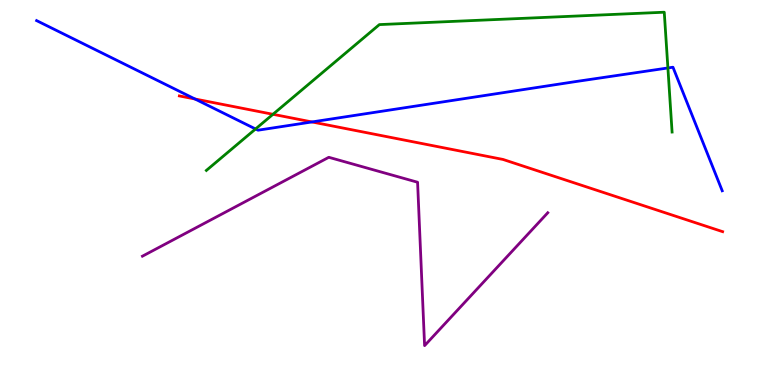[{'lines': ['blue', 'red'], 'intersections': [{'x': 2.52, 'y': 7.43}, {'x': 4.03, 'y': 6.83}]}, {'lines': ['green', 'red'], 'intersections': [{'x': 3.52, 'y': 7.03}]}, {'lines': ['purple', 'red'], 'intersections': []}, {'lines': ['blue', 'green'], 'intersections': [{'x': 3.3, 'y': 6.65}, {'x': 8.62, 'y': 8.23}]}, {'lines': ['blue', 'purple'], 'intersections': []}, {'lines': ['green', 'purple'], 'intersections': []}]